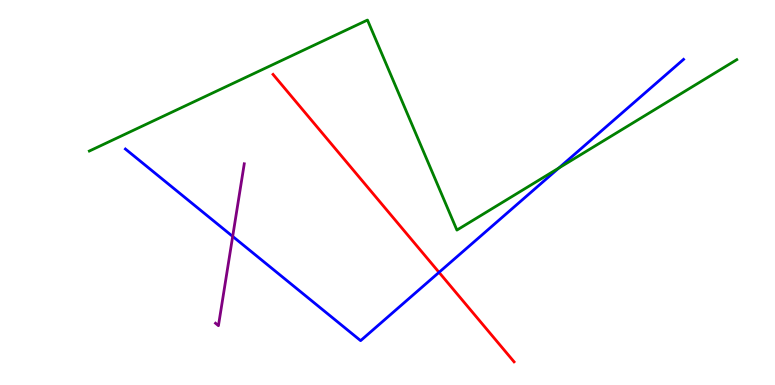[{'lines': ['blue', 'red'], 'intersections': [{'x': 5.66, 'y': 2.93}]}, {'lines': ['green', 'red'], 'intersections': []}, {'lines': ['purple', 'red'], 'intersections': []}, {'lines': ['blue', 'green'], 'intersections': [{'x': 7.21, 'y': 5.64}]}, {'lines': ['blue', 'purple'], 'intersections': [{'x': 3.0, 'y': 3.86}]}, {'lines': ['green', 'purple'], 'intersections': []}]